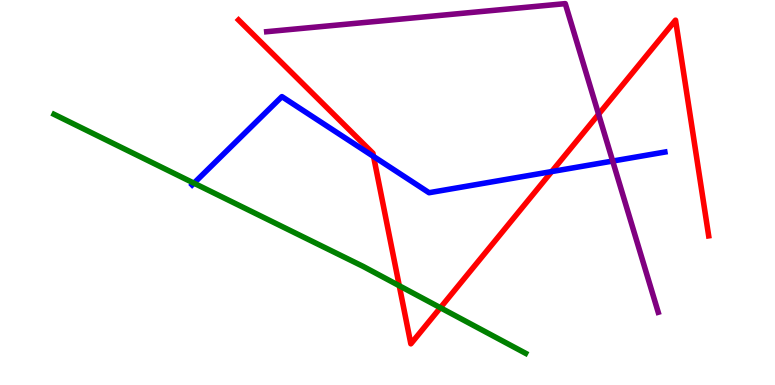[{'lines': ['blue', 'red'], 'intersections': [{'x': 4.82, 'y': 5.94}, {'x': 7.12, 'y': 5.54}]}, {'lines': ['green', 'red'], 'intersections': [{'x': 5.15, 'y': 2.58}, {'x': 5.68, 'y': 2.01}]}, {'lines': ['purple', 'red'], 'intersections': [{'x': 7.72, 'y': 7.03}]}, {'lines': ['blue', 'green'], 'intersections': [{'x': 2.5, 'y': 5.24}]}, {'lines': ['blue', 'purple'], 'intersections': [{'x': 7.91, 'y': 5.82}]}, {'lines': ['green', 'purple'], 'intersections': []}]